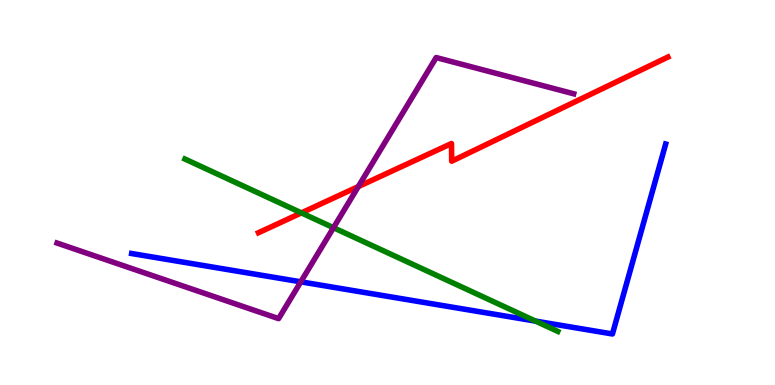[{'lines': ['blue', 'red'], 'intersections': []}, {'lines': ['green', 'red'], 'intersections': [{'x': 3.89, 'y': 4.47}]}, {'lines': ['purple', 'red'], 'intersections': [{'x': 4.62, 'y': 5.15}]}, {'lines': ['blue', 'green'], 'intersections': [{'x': 6.91, 'y': 1.66}]}, {'lines': ['blue', 'purple'], 'intersections': [{'x': 3.88, 'y': 2.68}]}, {'lines': ['green', 'purple'], 'intersections': [{'x': 4.3, 'y': 4.09}]}]